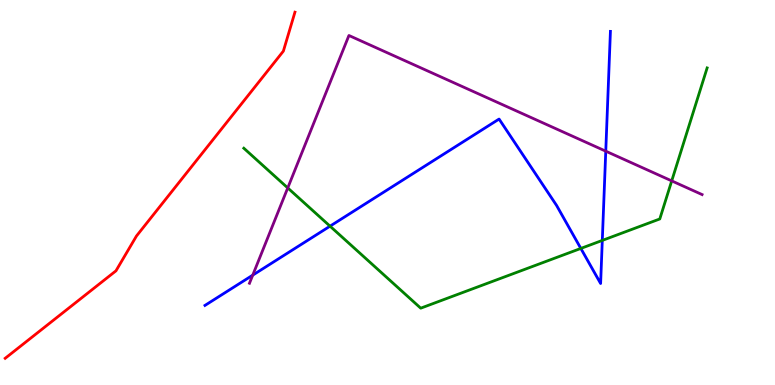[{'lines': ['blue', 'red'], 'intersections': []}, {'lines': ['green', 'red'], 'intersections': []}, {'lines': ['purple', 'red'], 'intersections': []}, {'lines': ['blue', 'green'], 'intersections': [{'x': 4.26, 'y': 4.13}, {'x': 7.49, 'y': 3.55}, {'x': 7.77, 'y': 3.76}]}, {'lines': ['blue', 'purple'], 'intersections': [{'x': 3.26, 'y': 2.85}, {'x': 7.82, 'y': 6.07}]}, {'lines': ['green', 'purple'], 'intersections': [{'x': 3.71, 'y': 5.12}, {'x': 8.67, 'y': 5.3}]}]